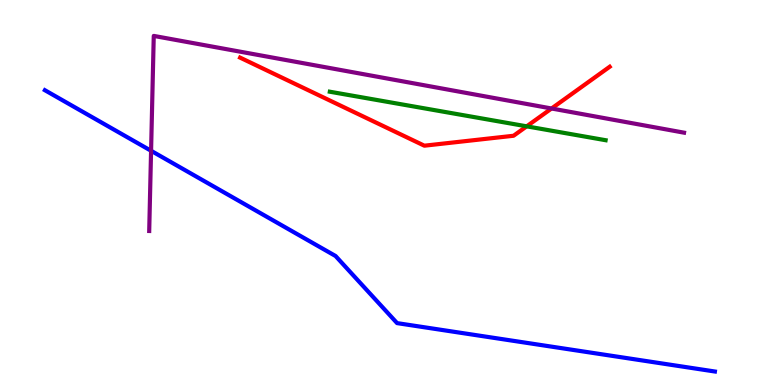[{'lines': ['blue', 'red'], 'intersections': []}, {'lines': ['green', 'red'], 'intersections': [{'x': 6.8, 'y': 6.72}]}, {'lines': ['purple', 'red'], 'intersections': [{'x': 7.12, 'y': 7.18}]}, {'lines': ['blue', 'green'], 'intersections': []}, {'lines': ['blue', 'purple'], 'intersections': [{'x': 1.95, 'y': 6.08}]}, {'lines': ['green', 'purple'], 'intersections': []}]